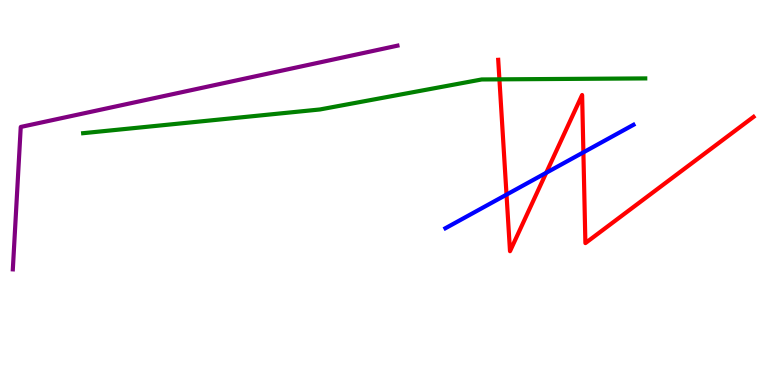[{'lines': ['blue', 'red'], 'intersections': [{'x': 6.54, 'y': 4.94}, {'x': 7.05, 'y': 5.51}, {'x': 7.53, 'y': 6.04}]}, {'lines': ['green', 'red'], 'intersections': [{'x': 6.44, 'y': 7.94}]}, {'lines': ['purple', 'red'], 'intersections': []}, {'lines': ['blue', 'green'], 'intersections': []}, {'lines': ['blue', 'purple'], 'intersections': []}, {'lines': ['green', 'purple'], 'intersections': []}]